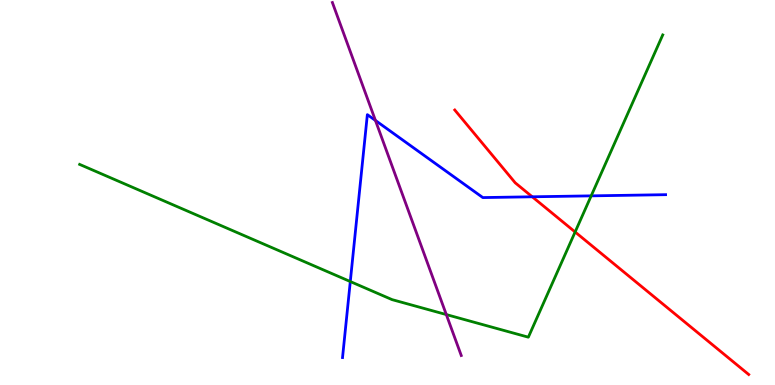[{'lines': ['blue', 'red'], 'intersections': [{'x': 6.87, 'y': 4.89}]}, {'lines': ['green', 'red'], 'intersections': [{'x': 7.42, 'y': 3.97}]}, {'lines': ['purple', 'red'], 'intersections': []}, {'lines': ['blue', 'green'], 'intersections': [{'x': 4.52, 'y': 2.69}, {'x': 7.63, 'y': 4.91}]}, {'lines': ['blue', 'purple'], 'intersections': [{'x': 4.84, 'y': 6.87}]}, {'lines': ['green', 'purple'], 'intersections': [{'x': 5.76, 'y': 1.83}]}]